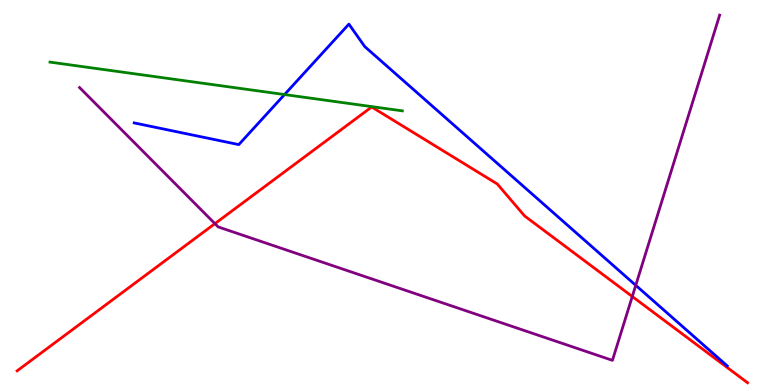[{'lines': ['blue', 'red'], 'intersections': []}, {'lines': ['green', 'red'], 'intersections': []}, {'lines': ['purple', 'red'], 'intersections': [{'x': 2.77, 'y': 4.19}, {'x': 8.16, 'y': 2.3}]}, {'lines': ['blue', 'green'], 'intersections': [{'x': 3.67, 'y': 7.54}]}, {'lines': ['blue', 'purple'], 'intersections': [{'x': 8.2, 'y': 2.59}]}, {'lines': ['green', 'purple'], 'intersections': []}]